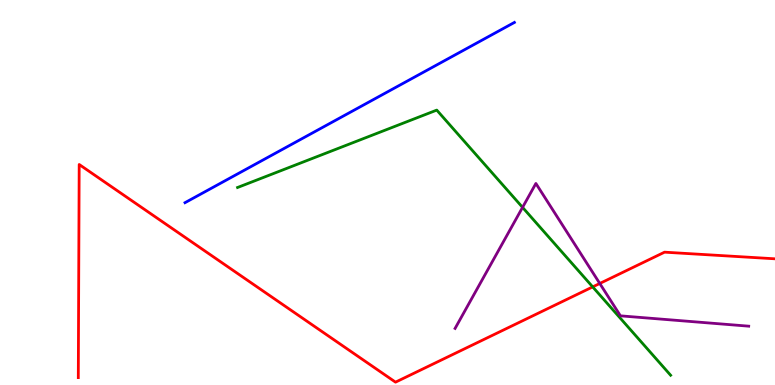[{'lines': ['blue', 'red'], 'intersections': []}, {'lines': ['green', 'red'], 'intersections': [{'x': 7.65, 'y': 2.55}]}, {'lines': ['purple', 'red'], 'intersections': [{'x': 7.74, 'y': 2.64}]}, {'lines': ['blue', 'green'], 'intersections': []}, {'lines': ['blue', 'purple'], 'intersections': []}, {'lines': ['green', 'purple'], 'intersections': [{'x': 6.74, 'y': 4.61}]}]